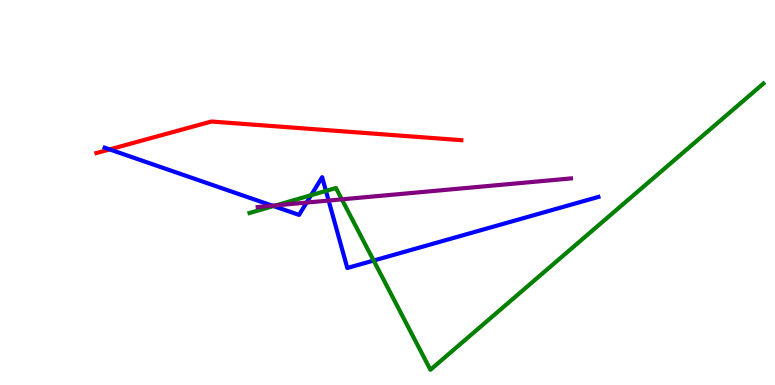[{'lines': ['blue', 'red'], 'intersections': [{'x': 1.41, 'y': 6.12}]}, {'lines': ['green', 'red'], 'intersections': []}, {'lines': ['purple', 'red'], 'intersections': []}, {'lines': ['blue', 'green'], 'intersections': [{'x': 3.53, 'y': 4.65}, {'x': 4.01, 'y': 4.93}, {'x': 4.21, 'y': 5.04}, {'x': 4.82, 'y': 3.23}]}, {'lines': ['blue', 'purple'], 'intersections': [{'x': 3.52, 'y': 4.66}, {'x': 3.96, 'y': 4.74}, {'x': 4.24, 'y': 4.79}]}, {'lines': ['green', 'purple'], 'intersections': [{'x': 3.56, 'y': 4.67}, {'x': 4.41, 'y': 4.82}]}]